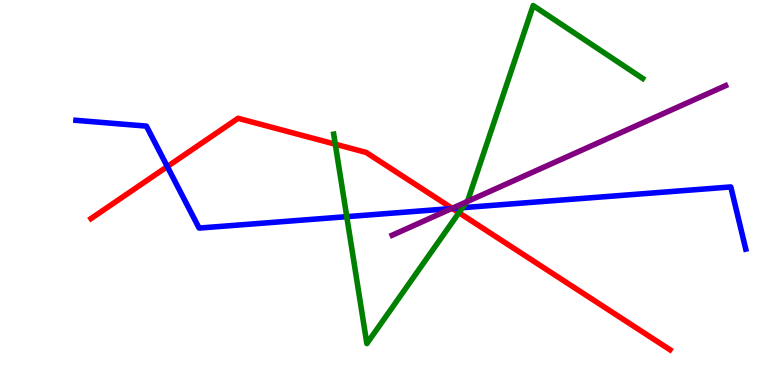[{'lines': ['blue', 'red'], 'intersections': [{'x': 2.16, 'y': 5.67}, {'x': 5.84, 'y': 4.58}]}, {'lines': ['green', 'red'], 'intersections': [{'x': 4.33, 'y': 6.25}, {'x': 5.92, 'y': 4.48}]}, {'lines': ['purple', 'red'], 'intersections': [{'x': 5.83, 'y': 4.59}]}, {'lines': ['blue', 'green'], 'intersections': [{'x': 4.47, 'y': 4.37}, {'x': 5.97, 'y': 4.61}]}, {'lines': ['blue', 'purple'], 'intersections': [{'x': 5.83, 'y': 4.58}]}, {'lines': ['green', 'purple'], 'intersections': [{'x': 6.02, 'y': 4.76}]}]